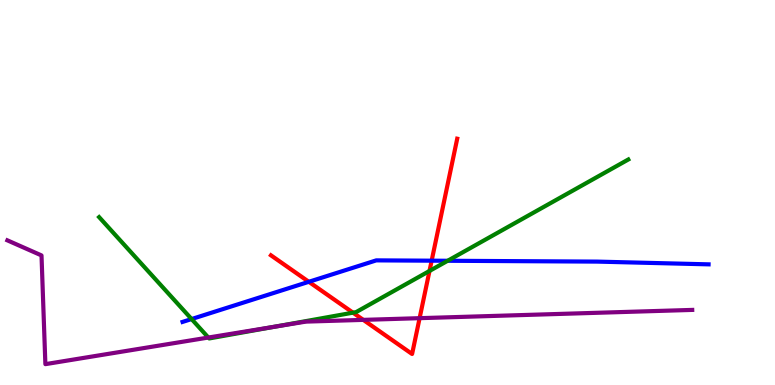[{'lines': ['blue', 'red'], 'intersections': [{'x': 3.98, 'y': 2.68}, {'x': 5.57, 'y': 3.23}]}, {'lines': ['green', 'red'], 'intersections': [{'x': 4.55, 'y': 1.88}, {'x': 5.54, 'y': 2.96}]}, {'lines': ['purple', 'red'], 'intersections': [{'x': 4.69, 'y': 1.69}, {'x': 5.41, 'y': 1.74}]}, {'lines': ['blue', 'green'], 'intersections': [{'x': 2.47, 'y': 1.71}, {'x': 5.78, 'y': 3.23}]}, {'lines': ['blue', 'purple'], 'intersections': []}, {'lines': ['green', 'purple'], 'intersections': [{'x': 2.69, 'y': 1.23}, {'x': 3.55, 'y': 1.52}]}]